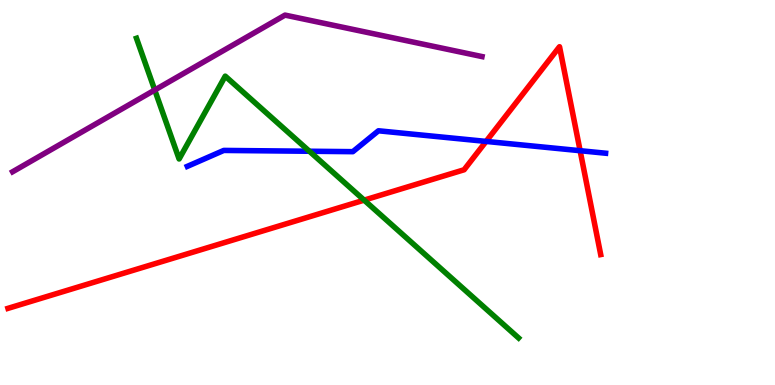[{'lines': ['blue', 'red'], 'intersections': [{'x': 6.27, 'y': 6.33}, {'x': 7.49, 'y': 6.09}]}, {'lines': ['green', 'red'], 'intersections': [{'x': 4.7, 'y': 4.8}]}, {'lines': ['purple', 'red'], 'intersections': []}, {'lines': ['blue', 'green'], 'intersections': [{'x': 3.99, 'y': 6.07}]}, {'lines': ['blue', 'purple'], 'intersections': []}, {'lines': ['green', 'purple'], 'intersections': [{'x': 2.0, 'y': 7.66}]}]